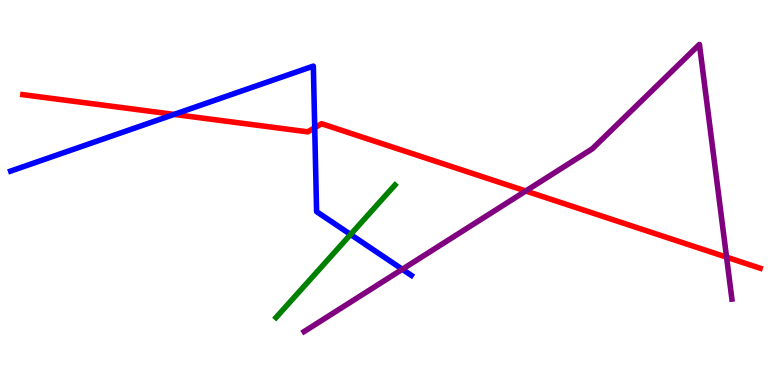[{'lines': ['blue', 'red'], 'intersections': [{'x': 2.25, 'y': 7.03}, {'x': 4.06, 'y': 6.68}]}, {'lines': ['green', 'red'], 'intersections': []}, {'lines': ['purple', 'red'], 'intersections': [{'x': 6.78, 'y': 5.04}, {'x': 9.37, 'y': 3.32}]}, {'lines': ['blue', 'green'], 'intersections': [{'x': 4.52, 'y': 3.91}]}, {'lines': ['blue', 'purple'], 'intersections': [{'x': 5.19, 'y': 3.01}]}, {'lines': ['green', 'purple'], 'intersections': []}]